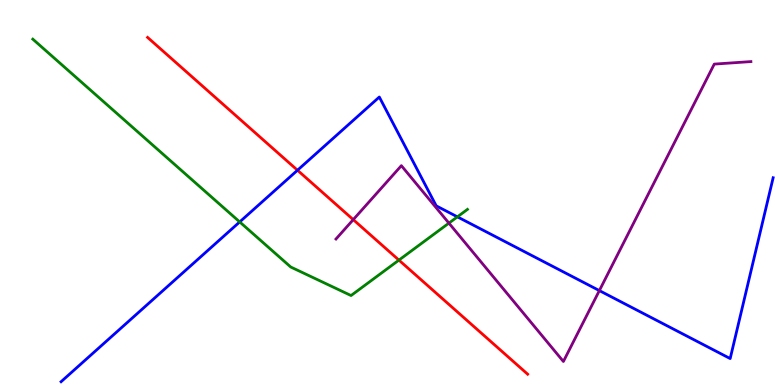[{'lines': ['blue', 'red'], 'intersections': [{'x': 3.84, 'y': 5.58}]}, {'lines': ['green', 'red'], 'intersections': [{'x': 5.15, 'y': 3.24}]}, {'lines': ['purple', 'red'], 'intersections': [{'x': 4.56, 'y': 4.3}]}, {'lines': ['blue', 'green'], 'intersections': [{'x': 3.09, 'y': 4.24}, {'x': 5.9, 'y': 4.37}]}, {'lines': ['blue', 'purple'], 'intersections': [{'x': 7.73, 'y': 2.45}]}, {'lines': ['green', 'purple'], 'intersections': [{'x': 5.79, 'y': 4.2}]}]